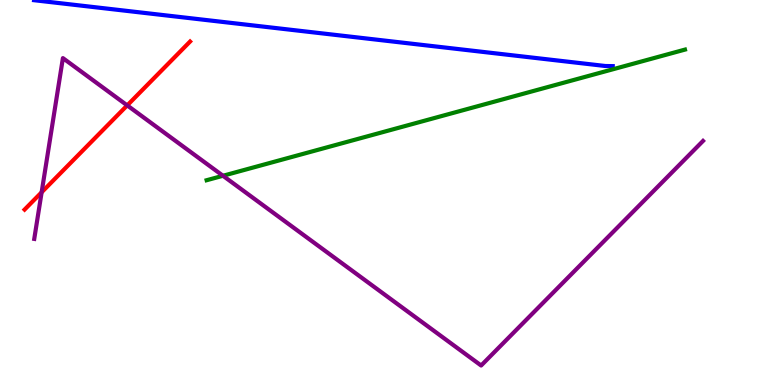[{'lines': ['blue', 'red'], 'intersections': []}, {'lines': ['green', 'red'], 'intersections': []}, {'lines': ['purple', 'red'], 'intersections': [{'x': 0.537, 'y': 5.01}, {'x': 1.64, 'y': 7.26}]}, {'lines': ['blue', 'green'], 'intersections': []}, {'lines': ['blue', 'purple'], 'intersections': []}, {'lines': ['green', 'purple'], 'intersections': [{'x': 2.88, 'y': 5.43}]}]